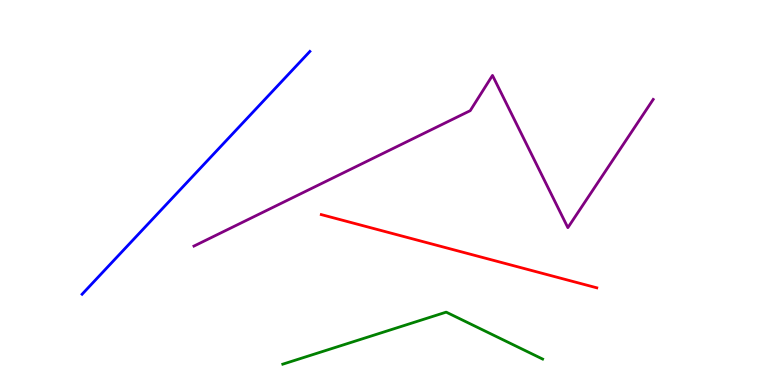[{'lines': ['blue', 'red'], 'intersections': []}, {'lines': ['green', 'red'], 'intersections': []}, {'lines': ['purple', 'red'], 'intersections': []}, {'lines': ['blue', 'green'], 'intersections': []}, {'lines': ['blue', 'purple'], 'intersections': []}, {'lines': ['green', 'purple'], 'intersections': []}]